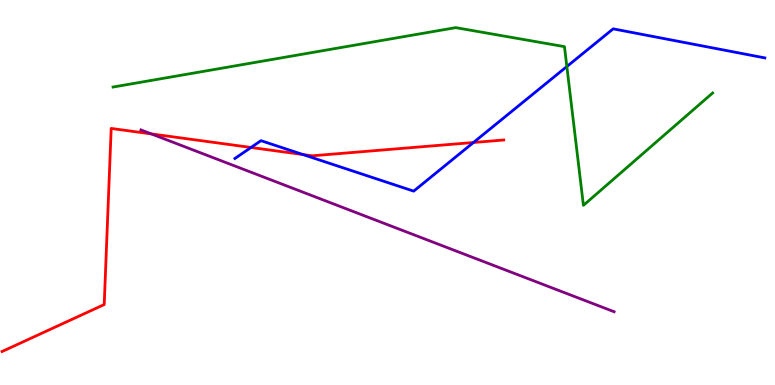[{'lines': ['blue', 'red'], 'intersections': [{'x': 3.24, 'y': 6.17}, {'x': 3.91, 'y': 5.99}, {'x': 6.11, 'y': 6.3}]}, {'lines': ['green', 'red'], 'intersections': []}, {'lines': ['purple', 'red'], 'intersections': [{'x': 1.95, 'y': 6.52}]}, {'lines': ['blue', 'green'], 'intersections': [{'x': 7.31, 'y': 8.27}]}, {'lines': ['blue', 'purple'], 'intersections': []}, {'lines': ['green', 'purple'], 'intersections': []}]